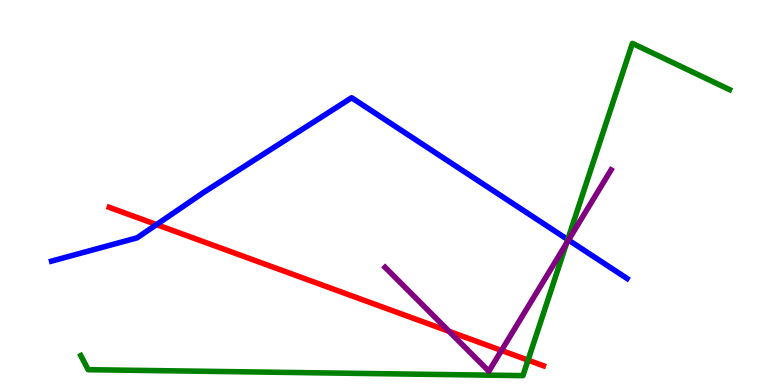[{'lines': ['blue', 'red'], 'intersections': [{'x': 2.02, 'y': 4.17}]}, {'lines': ['green', 'red'], 'intersections': [{'x': 6.81, 'y': 0.646}]}, {'lines': ['purple', 'red'], 'intersections': [{'x': 5.79, 'y': 1.39}, {'x': 6.47, 'y': 0.897}]}, {'lines': ['blue', 'green'], 'intersections': [{'x': 7.33, 'y': 3.78}]}, {'lines': ['blue', 'purple'], 'intersections': [{'x': 7.34, 'y': 3.76}]}, {'lines': ['green', 'purple'], 'intersections': [{'x': 7.31, 'y': 3.68}]}]